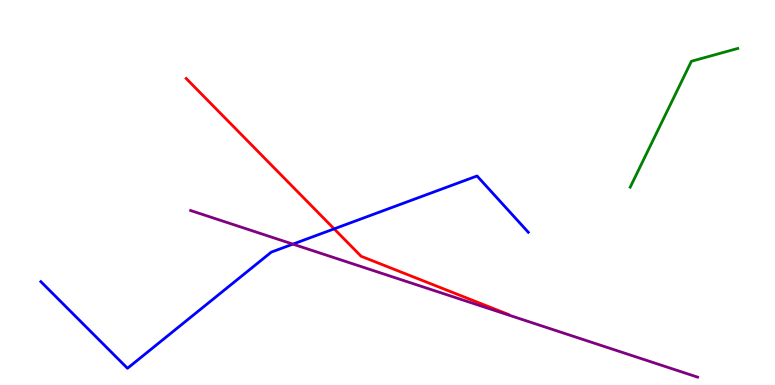[{'lines': ['blue', 'red'], 'intersections': [{'x': 4.31, 'y': 4.06}]}, {'lines': ['green', 'red'], 'intersections': []}, {'lines': ['purple', 'red'], 'intersections': []}, {'lines': ['blue', 'green'], 'intersections': []}, {'lines': ['blue', 'purple'], 'intersections': [{'x': 3.78, 'y': 3.66}]}, {'lines': ['green', 'purple'], 'intersections': []}]